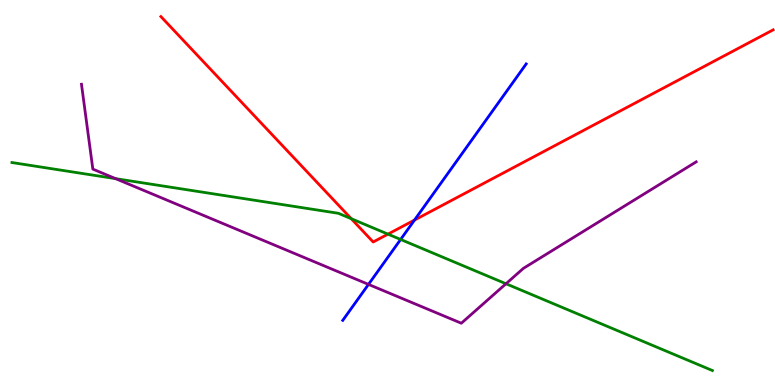[{'lines': ['blue', 'red'], 'intersections': [{'x': 5.35, 'y': 4.28}]}, {'lines': ['green', 'red'], 'intersections': [{'x': 4.53, 'y': 4.32}, {'x': 5.01, 'y': 3.92}]}, {'lines': ['purple', 'red'], 'intersections': []}, {'lines': ['blue', 'green'], 'intersections': [{'x': 5.17, 'y': 3.78}]}, {'lines': ['blue', 'purple'], 'intersections': [{'x': 4.75, 'y': 2.61}]}, {'lines': ['green', 'purple'], 'intersections': [{'x': 1.49, 'y': 5.36}, {'x': 6.53, 'y': 2.63}]}]